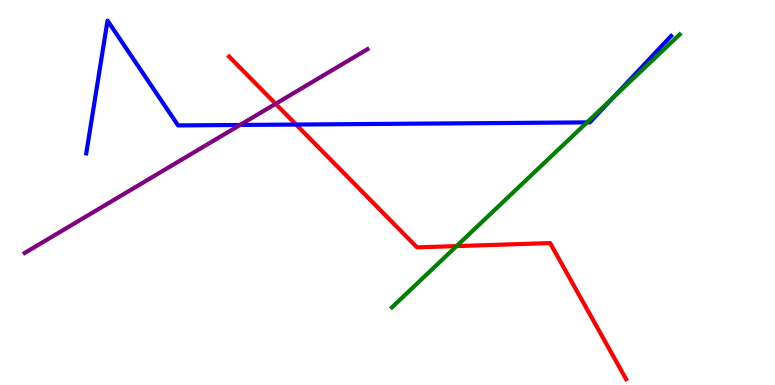[{'lines': ['blue', 'red'], 'intersections': [{'x': 3.82, 'y': 6.76}]}, {'lines': ['green', 'red'], 'intersections': [{'x': 5.89, 'y': 3.61}]}, {'lines': ['purple', 'red'], 'intersections': [{'x': 3.56, 'y': 7.3}]}, {'lines': ['blue', 'green'], 'intersections': [{'x': 7.57, 'y': 6.82}, {'x': 7.91, 'y': 7.46}]}, {'lines': ['blue', 'purple'], 'intersections': [{'x': 3.1, 'y': 6.75}]}, {'lines': ['green', 'purple'], 'intersections': []}]